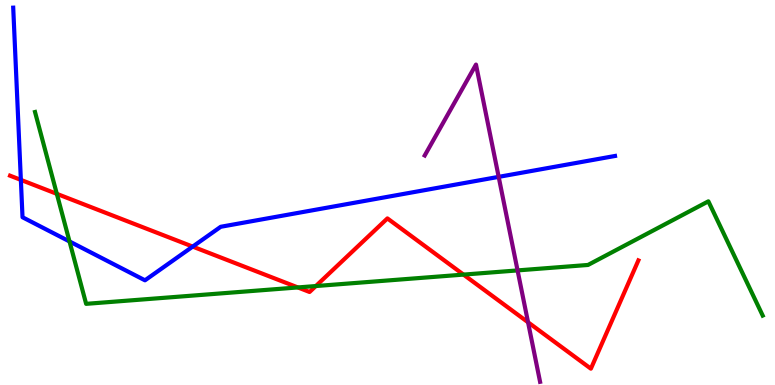[{'lines': ['blue', 'red'], 'intersections': [{'x': 0.269, 'y': 5.33}, {'x': 2.49, 'y': 3.59}]}, {'lines': ['green', 'red'], 'intersections': [{'x': 0.733, 'y': 4.97}, {'x': 3.84, 'y': 2.53}, {'x': 4.08, 'y': 2.57}, {'x': 5.98, 'y': 2.87}]}, {'lines': ['purple', 'red'], 'intersections': [{'x': 6.81, 'y': 1.63}]}, {'lines': ['blue', 'green'], 'intersections': [{'x': 0.897, 'y': 3.73}]}, {'lines': ['blue', 'purple'], 'intersections': [{'x': 6.43, 'y': 5.41}]}, {'lines': ['green', 'purple'], 'intersections': [{'x': 6.68, 'y': 2.98}]}]